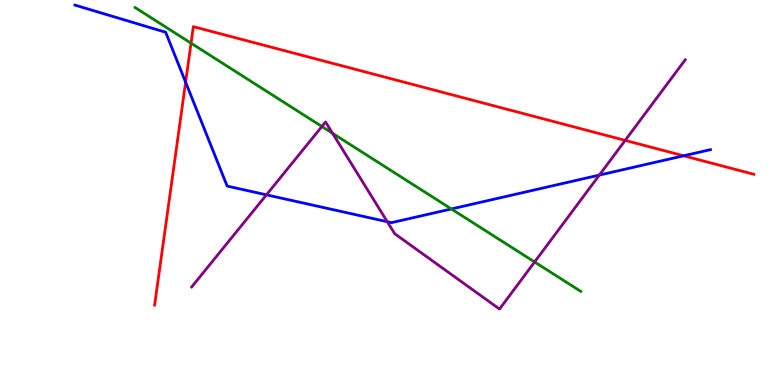[{'lines': ['blue', 'red'], 'intersections': [{'x': 2.4, 'y': 7.87}, {'x': 8.82, 'y': 5.95}]}, {'lines': ['green', 'red'], 'intersections': [{'x': 2.47, 'y': 8.88}]}, {'lines': ['purple', 'red'], 'intersections': [{'x': 8.07, 'y': 6.35}]}, {'lines': ['blue', 'green'], 'intersections': [{'x': 5.82, 'y': 4.57}]}, {'lines': ['blue', 'purple'], 'intersections': [{'x': 3.44, 'y': 4.94}, {'x': 5.0, 'y': 4.24}, {'x': 7.73, 'y': 5.45}]}, {'lines': ['green', 'purple'], 'intersections': [{'x': 4.15, 'y': 6.71}, {'x': 4.29, 'y': 6.54}, {'x': 6.9, 'y': 3.2}]}]